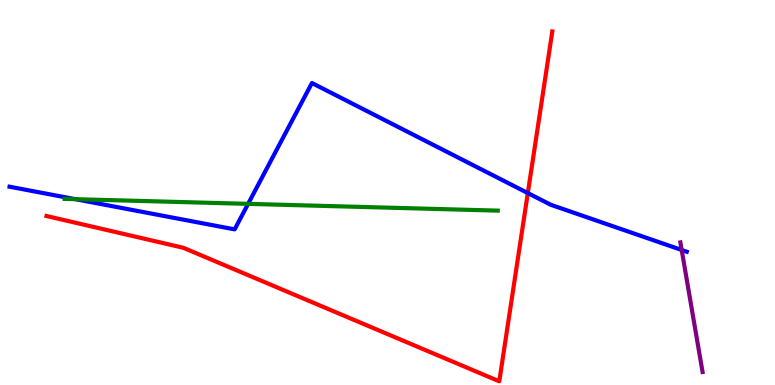[{'lines': ['blue', 'red'], 'intersections': [{'x': 6.81, 'y': 4.99}]}, {'lines': ['green', 'red'], 'intersections': []}, {'lines': ['purple', 'red'], 'intersections': []}, {'lines': ['blue', 'green'], 'intersections': [{'x': 0.972, 'y': 4.83}, {'x': 3.2, 'y': 4.7}]}, {'lines': ['blue', 'purple'], 'intersections': [{'x': 8.8, 'y': 3.51}]}, {'lines': ['green', 'purple'], 'intersections': []}]